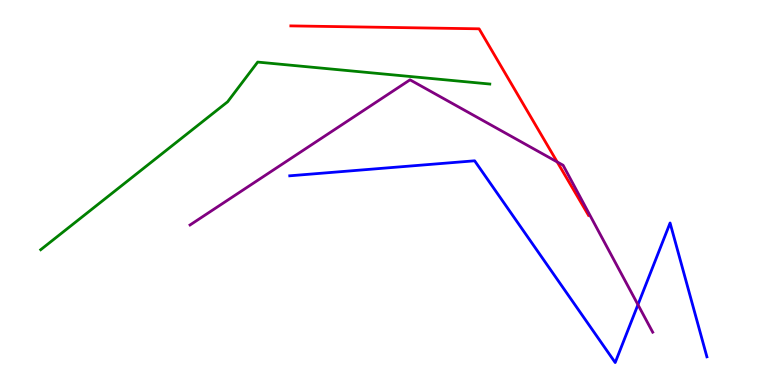[{'lines': ['blue', 'red'], 'intersections': []}, {'lines': ['green', 'red'], 'intersections': []}, {'lines': ['purple', 'red'], 'intersections': [{'x': 7.19, 'y': 5.79}]}, {'lines': ['blue', 'green'], 'intersections': []}, {'lines': ['blue', 'purple'], 'intersections': [{'x': 8.23, 'y': 2.09}]}, {'lines': ['green', 'purple'], 'intersections': []}]